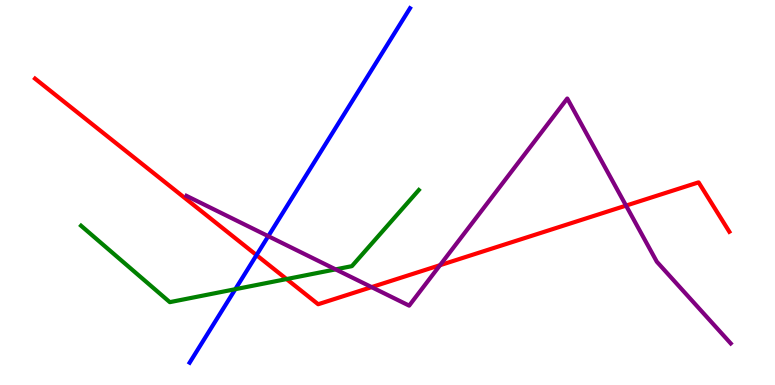[{'lines': ['blue', 'red'], 'intersections': [{'x': 3.31, 'y': 3.37}]}, {'lines': ['green', 'red'], 'intersections': [{'x': 3.7, 'y': 2.75}]}, {'lines': ['purple', 'red'], 'intersections': [{'x': 4.79, 'y': 2.54}, {'x': 5.68, 'y': 3.11}, {'x': 8.08, 'y': 4.66}]}, {'lines': ['blue', 'green'], 'intersections': [{'x': 3.04, 'y': 2.49}]}, {'lines': ['blue', 'purple'], 'intersections': [{'x': 3.46, 'y': 3.87}]}, {'lines': ['green', 'purple'], 'intersections': [{'x': 4.33, 'y': 3.0}]}]